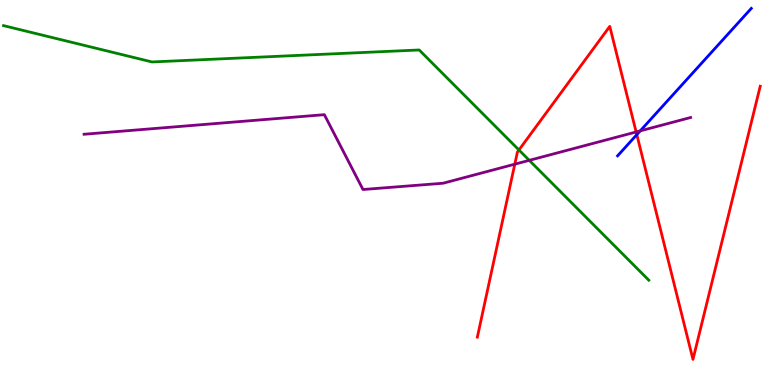[{'lines': ['blue', 'red'], 'intersections': [{'x': 8.22, 'y': 6.5}]}, {'lines': ['green', 'red'], 'intersections': [{'x': 6.7, 'y': 6.1}]}, {'lines': ['purple', 'red'], 'intersections': [{'x': 6.64, 'y': 5.74}, {'x': 8.21, 'y': 6.57}]}, {'lines': ['blue', 'green'], 'intersections': []}, {'lines': ['blue', 'purple'], 'intersections': [{'x': 8.26, 'y': 6.6}]}, {'lines': ['green', 'purple'], 'intersections': [{'x': 6.83, 'y': 5.84}]}]